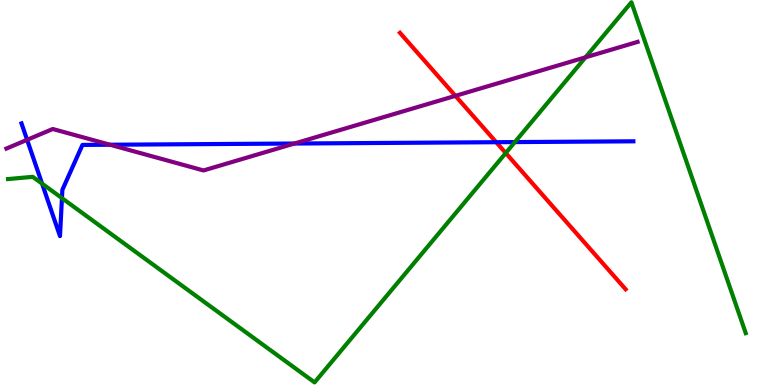[{'lines': ['blue', 'red'], 'intersections': [{'x': 6.4, 'y': 6.31}]}, {'lines': ['green', 'red'], 'intersections': [{'x': 6.53, 'y': 6.03}]}, {'lines': ['purple', 'red'], 'intersections': [{'x': 5.88, 'y': 7.51}]}, {'lines': ['blue', 'green'], 'intersections': [{'x': 0.543, 'y': 5.23}, {'x': 0.799, 'y': 4.85}, {'x': 6.64, 'y': 6.31}]}, {'lines': ['blue', 'purple'], 'intersections': [{'x': 0.35, 'y': 6.37}, {'x': 1.42, 'y': 6.24}, {'x': 3.8, 'y': 6.27}]}, {'lines': ['green', 'purple'], 'intersections': [{'x': 7.55, 'y': 8.51}]}]